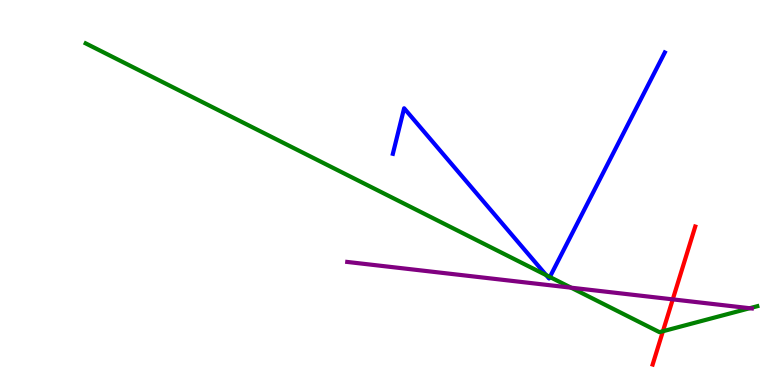[{'lines': ['blue', 'red'], 'intersections': []}, {'lines': ['green', 'red'], 'intersections': [{'x': 8.55, 'y': 1.4}]}, {'lines': ['purple', 'red'], 'intersections': [{'x': 8.68, 'y': 2.22}]}, {'lines': ['blue', 'green'], 'intersections': [{'x': 7.05, 'y': 2.85}, {'x': 7.09, 'y': 2.81}]}, {'lines': ['blue', 'purple'], 'intersections': []}, {'lines': ['green', 'purple'], 'intersections': [{'x': 7.37, 'y': 2.53}, {'x': 9.67, 'y': 1.99}]}]